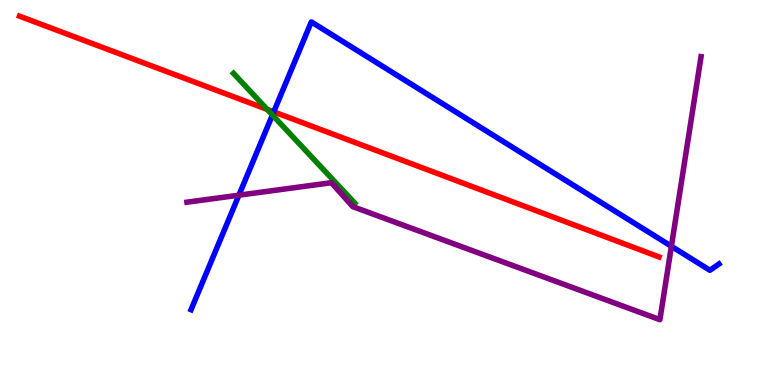[{'lines': ['blue', 'red'], 'intersections': [{'x': 3.53, 'y': 7.09}]}, {'lines': ['green', 'red'], 'intersections': [{'x': 3.45, 'y': 7.16}]}, {'lines': ['purple', 'red'], 'intersections': []}, {'lines': ['blue', 'green'], 'intersections': [{'x': 3.52, 'y': 7.01}]}, {'lines': ['blue', 'purple'], 'intersections': [{'x': 3.08, 'y': 4.93}, {'x': 8.66, 'y': 3.6}]}, {'lines': ['green', 'purple'], 'intersections': []}]